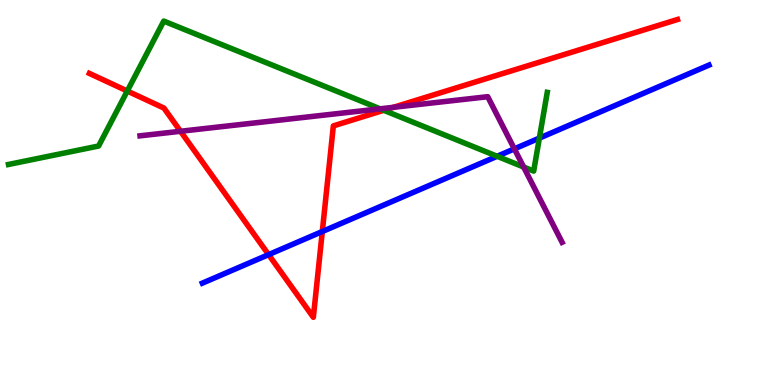[{'lines': ['blue', 'red'], 'intersections': [{'x': 3.47, 'y': 3.39}, {'x': 4.16, 'y': 3.99}]}, {'lines': ['green', 'red'], 'intersections': [{'x': 1.64, 'y': 7.64}, {'x': 4.95, 'y': 7.14}]}, {'lines': ['purple', 'red'], 'intersections': [{'x': 2.33, 'y': 6.59}, {'x': 5.08, 'y': 7.21}]}, {'lines': ['blue', 'green'], 'intersections': [{'x': 6.41, 'y': 5.94}, {'x': 6.96, 'y': 6.41}]}, {'lines': ['blue', 'purple'], 'intersections': [{'x': 6.64, 'y': 6.13}]}, {'lines': ['green', 'purple'], 'intersections': [{'x': 4.9, 'y': 7.17}, {'x': 6.76, 'y': 5.66}]}]